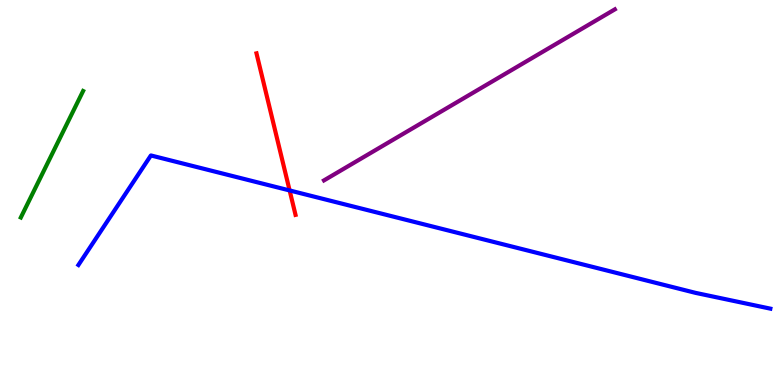[{'lines': ['blue', 'red'], 'intersections': [{'x': 3.74, 'y': 5.05}]}, {'lines': ['green', 'red'], 'intersections': []}, {'lines': ['purple', 'red'], 'intersections': []}, {'lines': ['blue', 'green'], 'intersections': []}, {'lines': ['blue', 'purple'], 'intersections': []}, {'lines': ['green', 'purple'], 'intersections': []}]